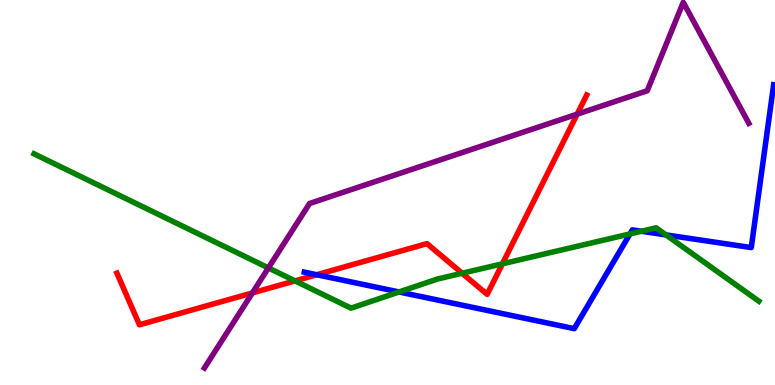[{'lines': ['blue', 'red'], 'intersections': [{'x': 4.09, 'y': 2.86}]}, {'lines': ['green', 'red'], 'intersections': [{'x': 3.81, 'y': 2.7}, {'x': 5.96, 'y': 2.9}, {'x': 6.48, 'y': 3.15}]}, {'lines': ['purple', 'red'], 'intersections': [{'x': 3.26, 'y': 2.39}, {'x': 7.45, 'y': 7.04}]}, {'lines': ['blue', 'green'], 'intersections': [{'x': 5.15, 'y': 2.42}, {'x': 8.13, 'y': 3.92}, {'x': 8.28, 'y': 3.99}, {'x': 8.59, 'y': 3.9}]}, {'lines': ['blue', 'purple'], 'intersections': []}, {'lines': ['green', 'purple'], 'intersections': [{'x': 3.46, 'y': 3.04}]}]